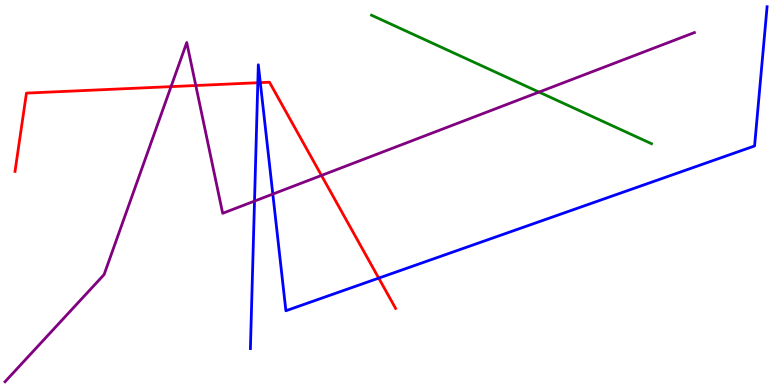[{'lines': ['blue', 'red'], 'intersections': [{'x': 3.33, 'y': 7.85}, {'x': 3.36, 'y': 7.85}, {'x': 4.89, 'y': 2.78}]}, {'lines': ['green', 'red'], 'intersections': []}, {'lines': ['purple', 'red'], 'intersections': [{'x': 2.21, 'y': 7.75}, {'x': 2.53, 'y': 7.78}, {'x': 4.15, 'y': 5.44}]}, {'lines': ['blue', 'green'], 'intersections': []}, {'lines': ['blue', 'purple'], 'intersections': [{'x': 3.28, 'y': 4.78}, {'x': 3.52, 'y': 4.96}]}, {'lines': ['green', 'purple'], 'intersections': [{'x': 6.96, 'y': 7.61}]}]